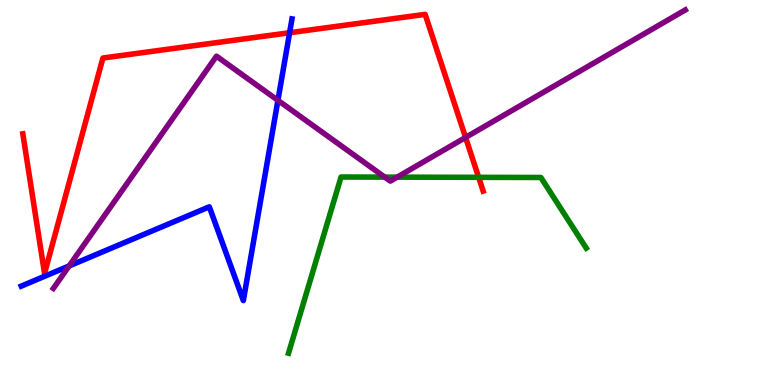[{'lines': ['blue', 'red'], 'intersections': [{'x': 3.74, 'y': 9.15}]}, {'lines': ['green', 'red'], 'intersections': [{'x': 6.18, 'y': 5.39}]}, {'lines': ['purple', 'red'], 'intersections': [{'x': 6.01, 'y': 6.43}]}, {'lines': ['blue', 'green'], 'intersections': []}, {'lines': ['blue', 'purple'], 'intersections': [{'x': 0.892, 'y': 3.09}, {'x': 3.59, 'y': 7.39}]}, {'lines': ['green', 'purple'], 'intersections': [{'x': 4.96, 'y': 5.4}, {'x': 5.12, 'y': 5.4}]}]